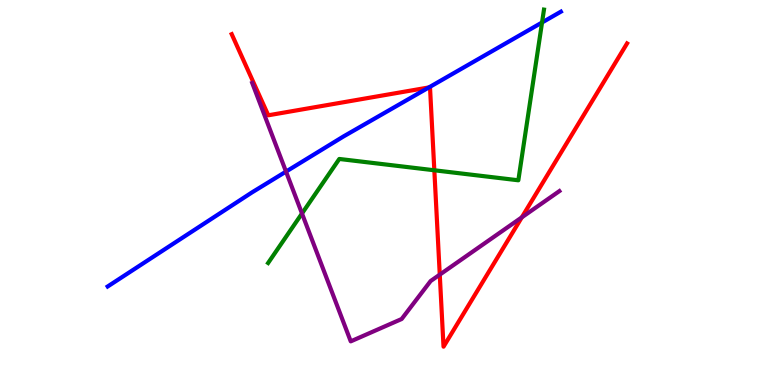[{'lines': ['blue', 'red'], 'intersections': [{'x': 5.53, 'y': 7.73}]}, {'lines': ['green', 'red'], 'intersections': [{'x': 5.6, 'y': 5.58}]}, {'lines': ['purple', 'red'], 'intersections': [{'x': 5.67, 'y': 2.87}, {'x': 6.73, 'y': 4.35}]}, {'lines': ['blue', 'green'], 'intersections': [{'x': 6.99, 'y': 9.42}]}, {'lines': ['blue', 'purple'], 'intersections': [{'x': 3.69, 'y': 5.54}]}, {'lines': ['green', 'purple'], 'intersections': [{'x': 3.9, 'y': 4.45}]}]